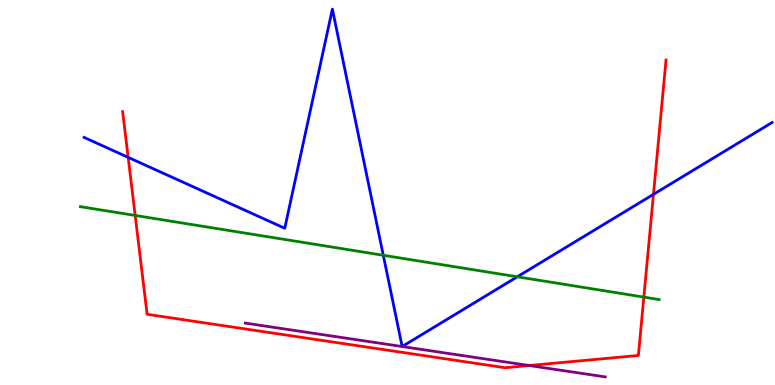[{'lines': ['blue', 'red'], 'intersections': [{'x': 1.65, 'y': 5.91}, {'x': 8.43, 'y': 4.95}]}, {'lines': ['green', 'red'], 'intersections': [{'x': 1.74, 'y': 4.4}, {'x': 8.31, 'y': 2.28}]}, {'lines': ['purple', 'red'], 'intersections': [{'x': 6.83, 'y': 0.506}]}, {'lines': ['blue', 'green'], 'intersections': [{'x': 4.95, 'y': 3.37}, {'x': 6.67, 'y': 2.81}]}, {'lines': ['blue', 'purple'], 'intersections': []}, {'lines': ['green', 'purple'], 'intersections': []}]